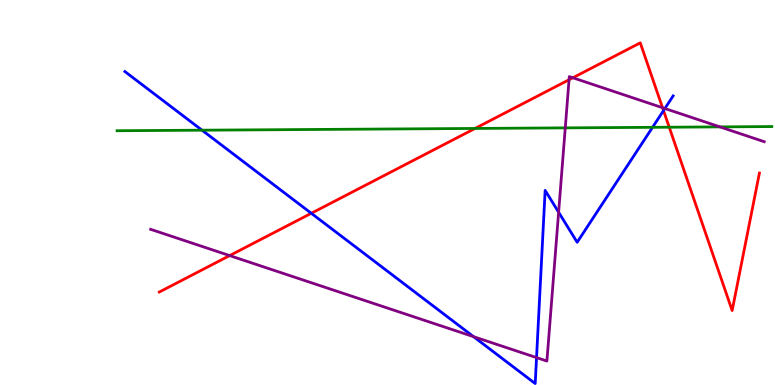[{'lines': ['blue', 'red'], 'intersections': [{'x': 4.02, 'y': 4.46}, {'x': 8.56, 'y': 7.13}]}, {'lines': ['green', 'red'], 'intersections': [{'x': 6.13, 'y': 6.66}, {'x': 8.64, 'y': 6.7}]}, {'lines': ['purple', 'red'], 'intersections': [{'x': 2.96, 'y': 3.36}, {'x': 7.34, 'y': 7.93}, {'x': 7.39, 'y': 7.98}, {'x': 8.55, 'y': 7.2}]}, {'lines': ['blue', 'green'], 'intersections': [{'x': 2.61, 'y': 6.62}, {'x': 8.42, 'y': 6.69}]}, {'lines': ['blue', 'purple'], 'intersections': [{'x': 6.11, 'y': 1.26}, {'x': 6.92, 'y': 0.712}, {'x': 7.21, 'y': 4.49}, {'x': 8.58, 'y': 7.18}]}, {'lines': ['green', 'purple'], 'intersections': [{'x': 7.29, 'y': 6.68}, {'x': 9.29, 'y': 6.7}]}]